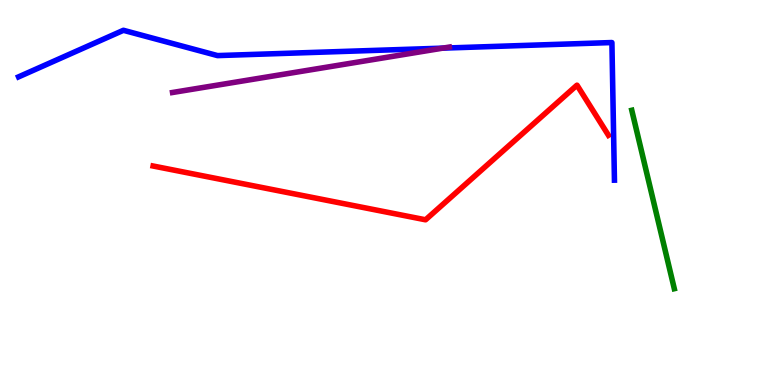[{'lines': ['blue', 'red'], 'intersections': []}, {'lines': ['green', 'red'], 'intersections': []}, {'lines': ['purple', 'red'], 'intersections': []}, {'lines': ['blue', 'green'], 'intersections': []}, {'lines': ['blue', 'purple'], 'intersections': [{'x': 5.71, 'y': 8.75}]}, {'lines': ['green', 'purple'], 'intersections': []}]